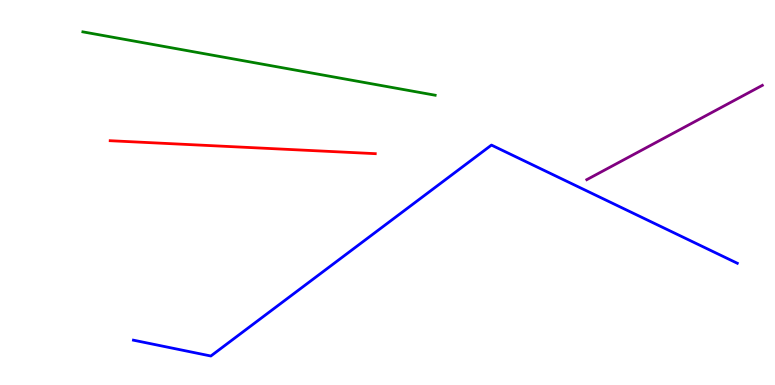[{'lines': ['blue', 'red'], 'intersections': []}, {'lines': ['green', 'red'], 'intersections': []}, {'lines': ['purple', 'red'], 'intersections': []}, {'lines': ['blue', 'green'], 'intersections': []}, {'lines': ['blue', 'purple'], 'intersections': []}, {'lines': ['green', 'purple'], 'intersections': []}]